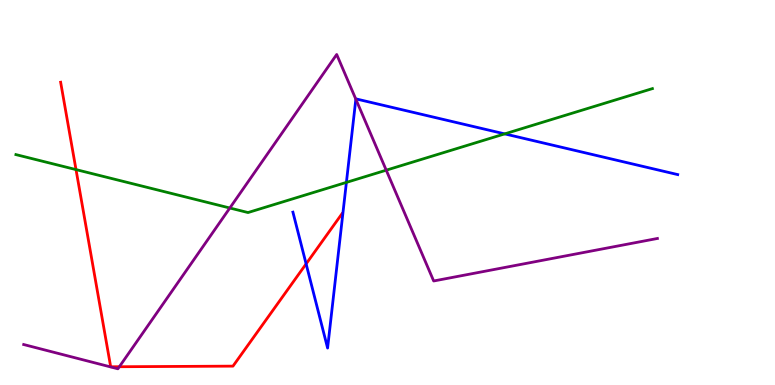[{'lines': ['blue', 'red'], 'intersections': [{'x': 3.95, 'y': 3.15}]}, {'lines': ['green', 'red'], 'intersections': [{'x': 0.981, 'y': 5.59}]}, {'lines': ['purple', 'red'], 'intersections': [{'x': 1.54, 'y': 0.475}]}, {'lines': ['blue', 'green'], 'intersections': [{'x': 4.47, 'y': 5.26}, {'x': 6.51, 'y': 6.52}]}, {'lines': ['blue', 'purple'], 'intersections': [{'x': 4.59, 'y': 7.42}]}, {'lines': ['green', 'purple'], 'intersections': [{'x': 2.97, 'y': 4.6}, {'x': 4.98, 'y': 5.58}]}]